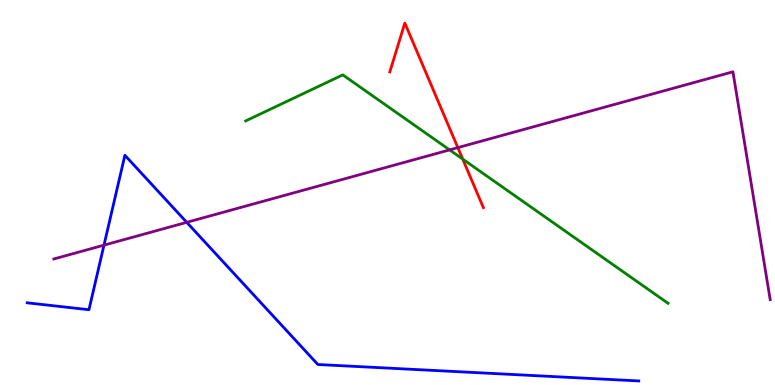[{'lines': ['blue', 'red'], 'intersections': []}, {'lines': ['green', 'red'], 'intersections': [{'x': 5.97, 'y': 5.87}]}, {'lines': ['purple', 'red'], 'intersections': [{'x': 5.91, 'y': 6.17}]}, {'lines': ['blue', 'green'], 'intersections': []}, {'lines': ['blue', 'purple'], 'intersections': [{'x': 1.34, 'y': 3.63}, {'x': 2.41, 'y': 4.22}]}, {'lines': ['green', 'purple'], 'intersections': [{'x': 5.8, 'y': 6.11}]}]